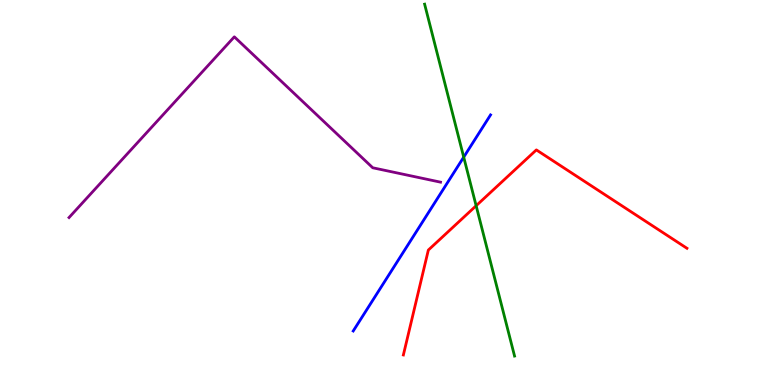[{'lines': ['blue', 'red'], 'intersections': []}, {'lines': ['green', 'red'], 'intersections': [{'x': 6.14, 'y': 4.66}]}, {'lines': ['purple', 'red'], 'intersections': []}, {'lines': ['blue', 'green'], 'intersections': [{'x': 5.98, 'y': 5.92}]}, {'lines': ['blue', 'purple'], 'intersections': []}, {'lines': ['green', 'purple'], 'intersections': []}]